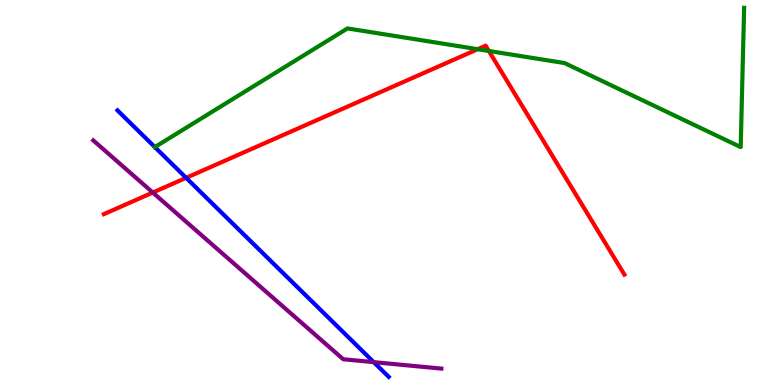[{'lines': ['blue', 'red'], 'intersections': [{'x': 2.4, 'y': 5.38}]}, {'lines': ['green', 'red'], 'intersections': [{'x': 6.16, 'y': 8.72}, {'x': 6.31, 'y': 8.68}]}, {'lines': ['purple', 'red'], 'intersections': [{'x': 1.97, 'y': 5.0}]}, {'lines': ['blue', 'green'], 'intersections': [{'x': 2.0, 'y': 6.18}]}, {'lines': ['blue', 'purple'], 'intersections': [{'x': 4.82, 'y': 0.593}]}, {'lines': ['green', 'purple'], 'intersections': []}]